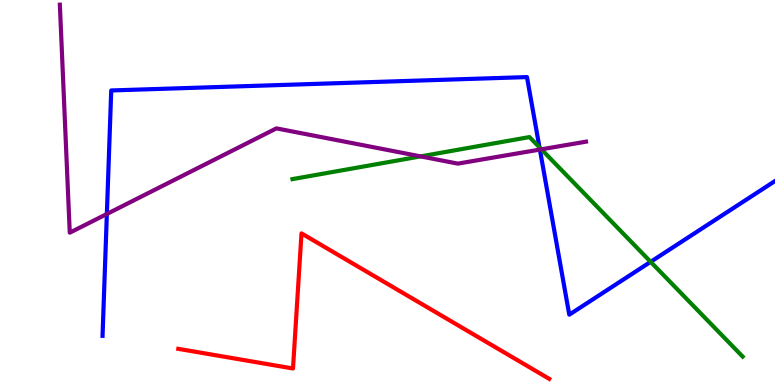[{'lines': ['blue', 'red'], 'intersections': []}, {'lines': ['green', 'red'], 'intersections': []}, {'lines': ['purple', 'red'], 'intersections': []}, {'lines': ['blue', 'green'], 'intersections': [{'x': 6.96, 'y': 6.17}, {'x': 8.4, 'y': 3.2}]}, {'lines': ['blue', 'purple'], 'intersections': [{'x': 1.38, 'y': 4.44}, {'x': 6.97, 'y': 6.12}]}, {'lines': ['green', 'purple'], 'intersections': [{'x': 5.43, 'y': 5.94}, {'x': 6.99, 'y': 6.12}]}]